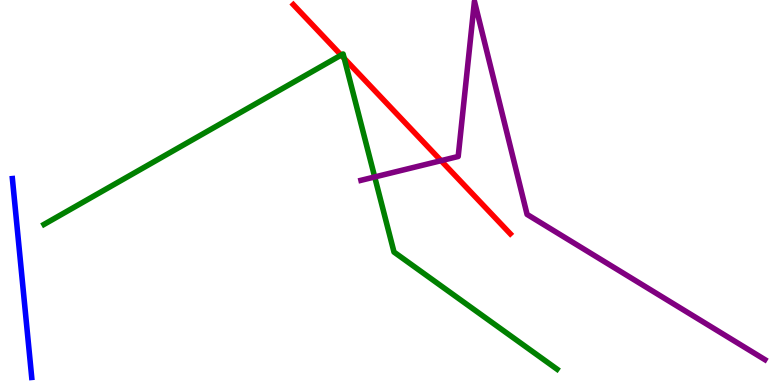[{'lines': ['blue', 'red'], 'intersections': []}, {'lines': ['green', 'red'], 'intersections': [{'x': 4.4, 'y': 8.57}, {'x': 4.44, 'y': 8.48}]}, {'lines': ['purple', 'red'], 'intersections': [{'x': 5.69, 'y': 5.83}]}, {'lines': ['blue', 'green'], 'intersections': []}, {'lines': ['blue', 'purple'], 'intersections': []}, {'lines': ['green', 'purple'], 'intersections': [{'x': 4.83, 'y': 5.4}]}]